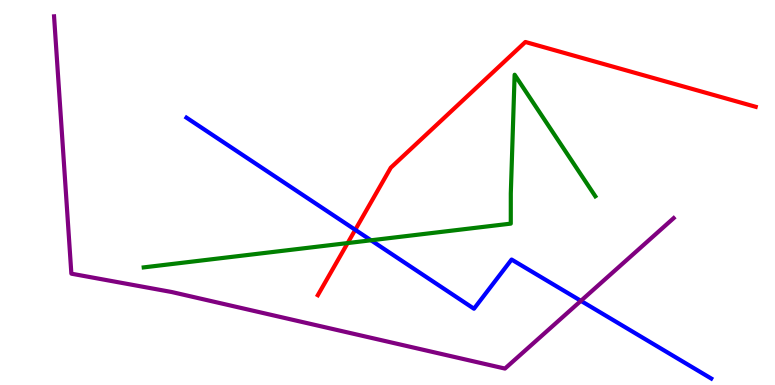[{'lines': ['blue', 'red'], 'intersections': [{'x': 4.58, 'y': 4.03}]}, {'lines': ['green', 'red'], 'intersections': [{'x': 4.49, 'y': 3.69}]}, {'lines': ['purple', 'red'], 'intersections': []}, {'lines': ['blue', 'green'], 'intersections': [{'x': 4.79, 'y': 3.76}]}, {'lines': ['blue', 'purple'], 'intersections': [{'x': 7.5, 'y': 2.19}]}, {'lines': ['green', 'purple'], 'intersections': []}]